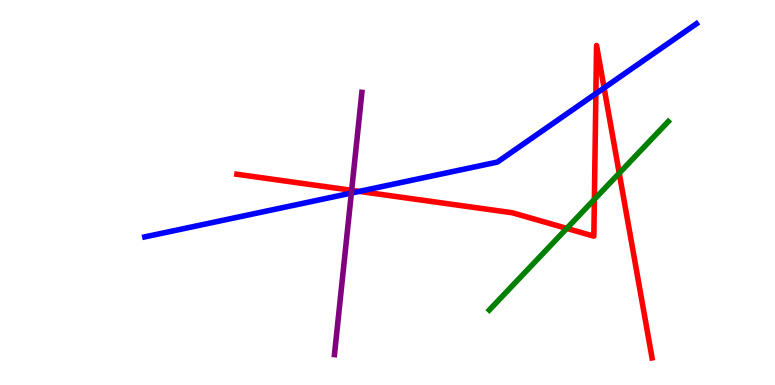[{'lines': ['blue', 'red'], 'intersections': [{'x': 4.64, 'y': 5.03}, {'x': 7.69, 'y': 7.57}, {'x': 7.79, 'y': 7.72}]}, {'lines': ['green', 'red'], 'intersections': [{'x': 7.31, 'y': 4.07}, {'x': 7.67, 'y': 4.82}, {'x': 7.99, 'y': 5.5}]}, {'lines': ['purple', 'red'], 'intersections': [{'x': 4.54, 'y': 5.06}]}, {'lines': ['blue', 'green'], 'intersections': []}, {'lines': ['blue', 'purple'], 'intersections': [{'x': 4.53, 'y': 4.99}]}, {'lines': ['green', 'purple'], 'intersections': []}]